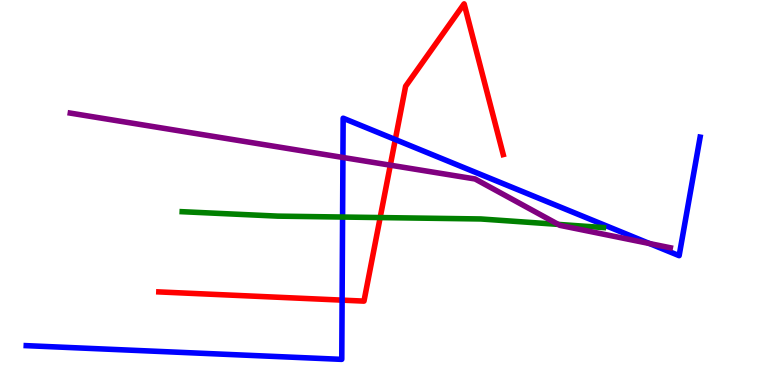[{'lines': ['blue', 'red'], 'intersections': [{'x': 4.41, 'y': 2.2}, {'x': 5.1, 'y': 6.38}]}, {'lines': ['green', 'red'], 'intersections': [{'x': 4.91, 'y': 4.35}]}, {'lines': ['purple', 'red'], 'intersections': [{'x': 5.04, 'y': 5.71}]}, {'lines': ['blue', 'green'], 'intersections': [{'x': 4.42, 'y': 4.36}]}, {'lines': ['blue', 'purple'], 'intersections': [{'x': 4.42, 'y': 5.91}, {'x': 8.38, 'y': 3.67}]}, {'lines': ['green', 'purple'], 'intersections': [{'x': 7.2, 'y': 4.17}]}]